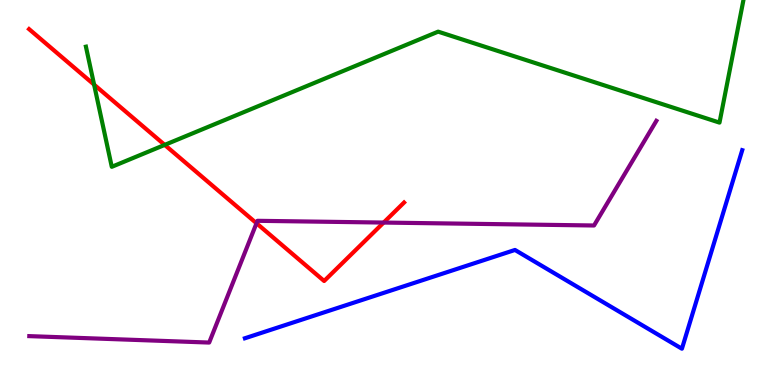[{'lines': ['blue', 'red'], 'intersections': []}, {'lines': ['green', 'red'], 'intersections': [{'x': 1.21, 'y': 7.8}, {'x': 2.13, 'y': 6.24}]}, {'lines': ['purple', 'red'], 'intersections': [{'x': 3.31, 'y': 4.2}, {'x': 4.95, 'y': 4.22}]}, {'lines': ['blue', 'green'], 'intersections': []}, {'lines': ['blue', 'purple'], 'intersections': []}, {'lines': ['green', 'purple'], 'intersections': []}]